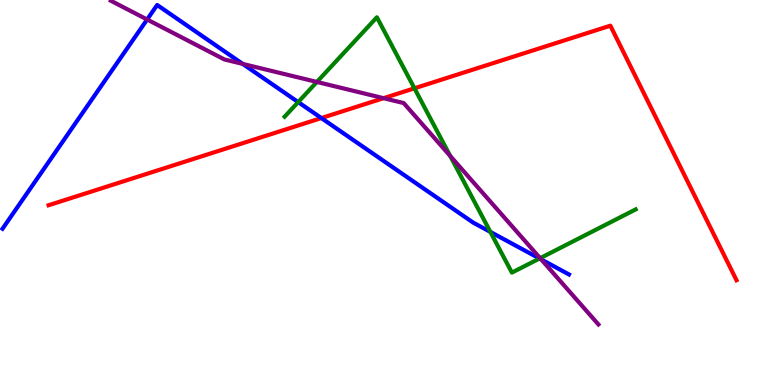[{'lines': ['blue', 'red'], 'intersections': [{'x': 4.15, 'y': 6.93}]}, {'lines': ['green', 'red'], 'intersections': [{'x': 5.35, 'y': 7.71}]}, {'lines': ['purple', 'red'], 'intersections': [{'x': 4.95, 'y': 7.45}]}, {'lines': ['blue', 'green'], 'intersections': [{'x': 3.85, 'y': 7.35}, {'x': 6.33, 'y': 3.98}, {'x': 6.96, 'y': 3.29}]}, {'lines': ['blue', 'purple'], 'intersections': [{'x': 1.9, 'y': 9.49}, {'x': 3.13, 'y': 8.34}, {'x': 6.98, 'y': 3.26}]}, {'lines': ['green', 'purple'], 'intersections': [{'x': 4.09, 'y': 7.87}, {'x': 5.81, 'y': 5.95}, {'x': 6.97, 'y': 3.29}]}]